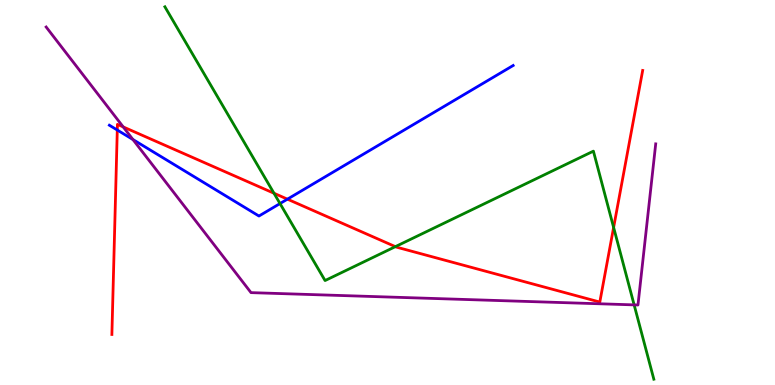[{'lines': ['blue', 'red'], 'intersections': [{'x': 1.51, 'y': 6.62}, {'x': 3.71, 'y': 4.83}]}, {'lines': ['green', 'red'], 'intersections': [{'x': 3.54, 'y': 4.98}, {'x': 5.1, 'y': 3.59}, {'x': 7.92, 'y': 4.09}]}, {'lines': ['purple', 'red'], 'intersections': [{'x': 1.59, 'y': 6.7}]}, {'lines': ['blue', 'green'], 'intersections': [{'x': 3.61, 'y': 4.71}]}, {'lines': ['blue', 'purple'], 'intersections': [{'x': 1.72, 'y': 6.38}]}, {'lines': ['green', 'purple'], 'intersections': [{'x': 8.18, 'y': 2.08}]}]